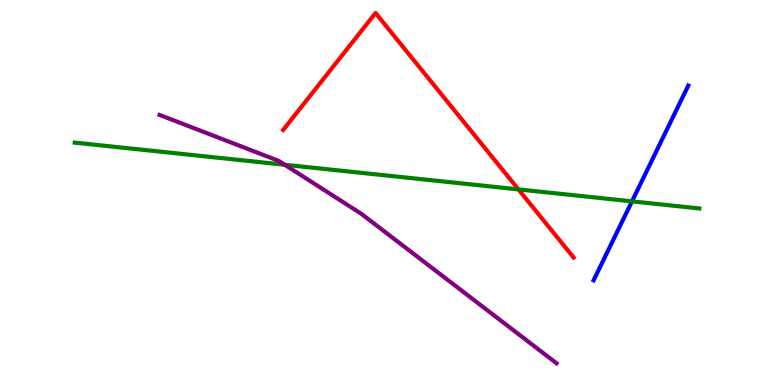[{'lines': ['blue', 'red'], 'intersections': []}, {'lines': ['green', 'red'], 'intersections': [{'x': 6.69, 'y': 5.08}]}, {'lines': ['purple', 'red'], 'intersections': []}, {'lines': ['blue', 'green'], 'intersections': [{'x': 8.15, 'y': 4.77}]}, {'lines': ['blue', 'purple'], 'intersections': []}, {'lines': ['green', 'purple'], 'intersections': [{'x': 3.67, 'y': 5.72}]}]